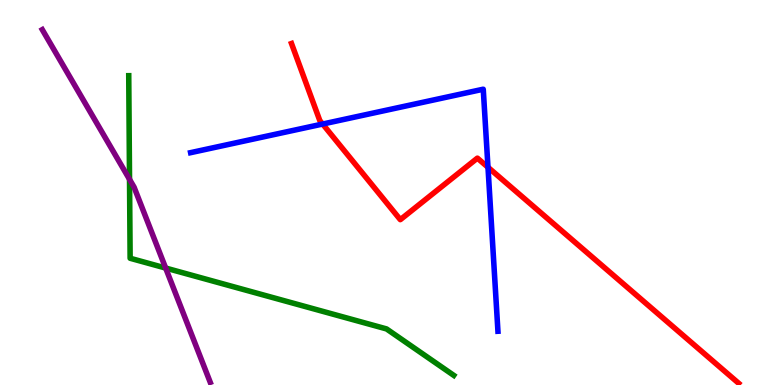[{'lines': ['blue', 'red'], 'intersections': [{'x': 4.16, 'y': 6.78}, {'x': 6.3, 'y': 5.66}]}, {'lines': ['green', 'red'], 'intersections': []}, {'lines': ['purple', 'red'], 'intersections': []}, {'lines': ['blue', 'green'], 'intersections': []}, {'lines': ['blue', 'purple'], 'intersections': []}, {'lines': ['green', 'purple'], 'intersections': [{'x': 1.67, 'y': 5.34}, {'x': 2.14, 'y': 3.04}]}]